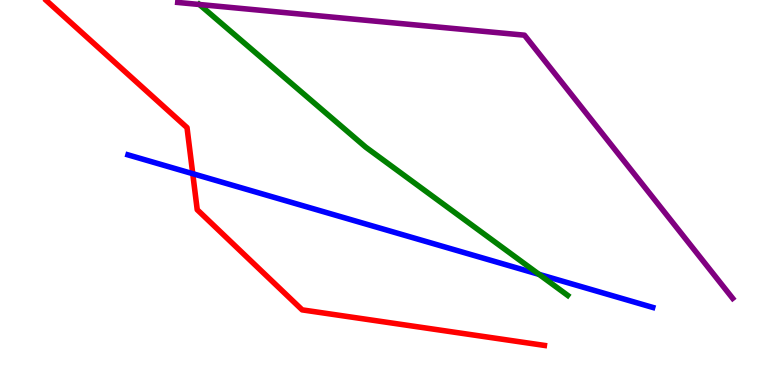[{'lines': ['blue', 'red'], 'intersections': [{'x': 2.49, 'y': 5.49}]}, {'lines': ['green', 'red'], 'intersections': []}, {'lines': ['purple', 'red'], 'intersections': []}, {'lines': ['blue', 'green'], 'intersections': [{'x': 6.96, 'y': 2.87}]}, {'lines': ['blue', 'purple'], 'intersections': []}, {'lines': ['green', 'purple'], 'intersections': [{'x': 2.57, 'y': 9.88}]}]